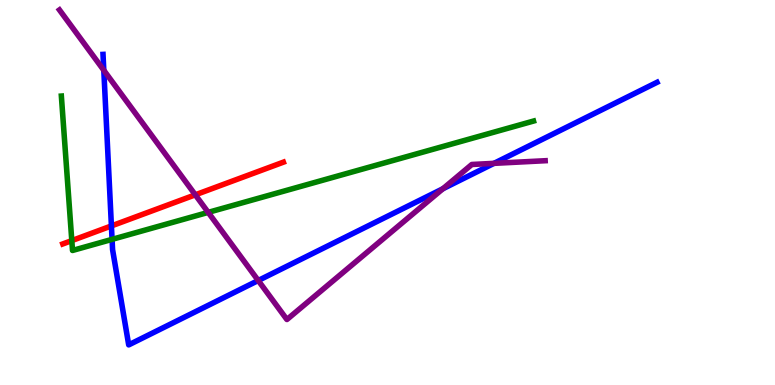[{'lines': ['blue', 'red'], 'intersections': [{'x': 1.44, 'y': 4.13}]}, {'lines': ['green', 'red'], 'intersections': [{'x': 0.926, 'y': 3.75}]}, {'lines': ['purple', 'red'], 'intersections': [{'x': 2.52, 'y': 4.94}]}, {'lines': ['blue', 'green'], 'intersections': [{'x': 1.45, 'y': 3.78}]}, {'lines': ['blue', 'purple'], 'intersections': [{'x': 1.34, 'y': 8.17}, {'x': 3.33, 'y': 2.71}, {'x': 5.71, 'y': 5.1}, {'x': 6.37, 'y': 5.76}]}, {'lines': ['green', 'purple'], 'intersections': [{'x': 2.69, 'y': 4.48}]}]